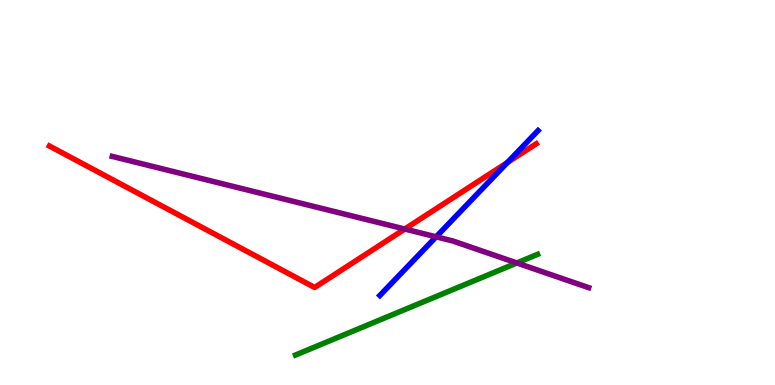[{'lines': ['blue', 'red'], 'intersections': [{'x': 6.55, 'y': 5.78}]}, {'lines': ['green', 'red'], 'intersections': []}, {'lines': ['purple', 'red'], 'intersections': [{'x': 5.22, 'y': 4.05}]}, {'lines': ['blue', 'green'], 'intersections': []}, {'lines': ['blue', 'purple'], 'intersections': [{'x': 5.63, 'y': 3.85}]}, {'lines': ['green', 'purple'], 'intersections': [{'x': 6.67, 'y': 3.17}]}]